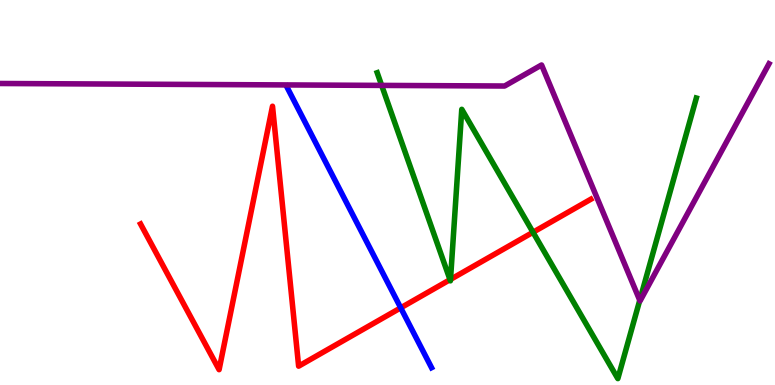[{'lines': ['blue', 'red'], 'intersections': [{'x': 5.17, 'y': 2.0}]}, {'lines': ['green', 'red'], 'intersections': [{'x': 5.81, 'y': 2.74}, {'x': 5.81, 'y': 2.74}, {'x': 6.88, 'y': 3.97}]}, {'lines': ['purple', 'red'], 'intersections': []}, {'lines': ['blue', 'green'], 'intersections': []}, {'lines': ['blue', 'purple'], 'intersections': []}, {'lines': ['green', 'purple'], 'intersections': [{'x': 4.92, 'y': 7.78}, {'x': 8.25, 'y': 2.2}]}]